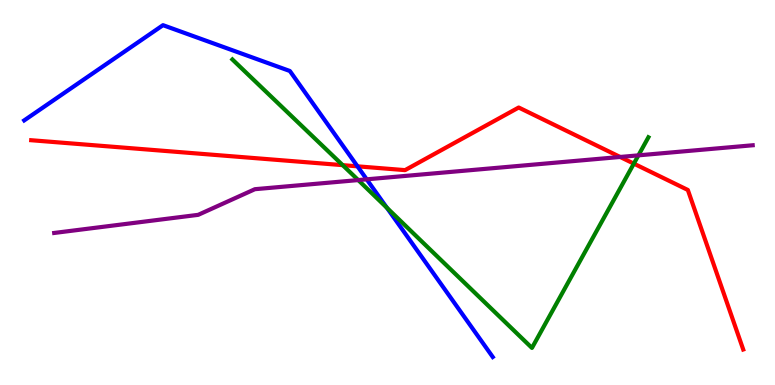[{'lines': ['blue', 'red'], 'intersections': [{'x': 4.61, 'y': 5.68}]}, {'lines': ['green', 'red'], 'intersections': [{'x': 4.42, 'y': 5.71}, {'x': 8.18, 'y': 5.75}]}, {'lines': ['purple', 'red'], 'intersections': [{'x': 8.0, 'y': 5.92}]}, {'lines': ['blue', 'green'], 'intersections': [{'x': 4.99, 'y': 4.6}]}, {'lines': ['blue', 'purple'], 'intersections': [{'x': 4.73, 'y': 5.34}]}, {'lines': ['green', 'purple'], 'intersections': [{'x': 4.62, 'y': 5.32}, {'x': 8.24, 'y': 5.96}]}]